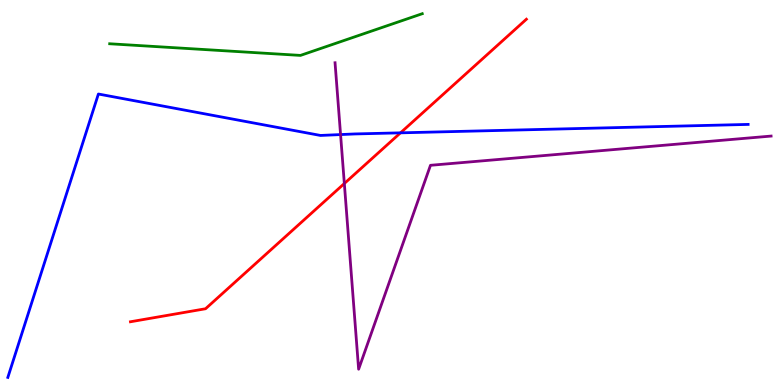[{'lines': ['blue', 'red'], 'intersections': [{'x': 5.17, 'y': 6.55}]}, {'lines': ['green', 'red'], 'intersections': []}, {'lines': ['purple', 'red'], 'intersections': [{'x': 4.44, 'y': 5.23}]}, {'lines': ['blue', 'green'], 'intersections': []}, {'lines': ['blue', 'purple'], 'intersections': [{'x': 4.39, 'y': 6.5}]}, {'lines': ['green', 'purple'], 'intersections': []}]